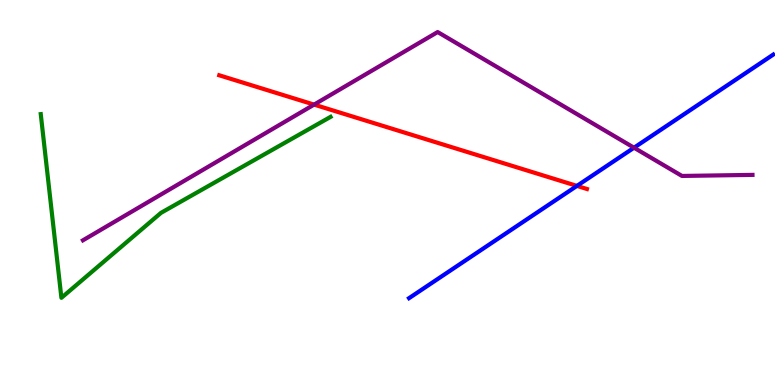[{'lines': ['blue', 'red'], 'intersections': [{'x': 7.44, 'y': 5.17}]}, {'lines': ['green', 'red'], 'intersections': []}, {'lines': ['purple', 'red'], 'intersections': [{'x': 4.05, 'y': 7.28}]}, {'lines': ['blue', 'green'], 'intersections': []}, {'lines': ['blue', 'purple'], 'intersections': [{'x': 8.18, 'y': 6.16}]}, {'lines': ['green', 'purple'], 'intersections': []}]